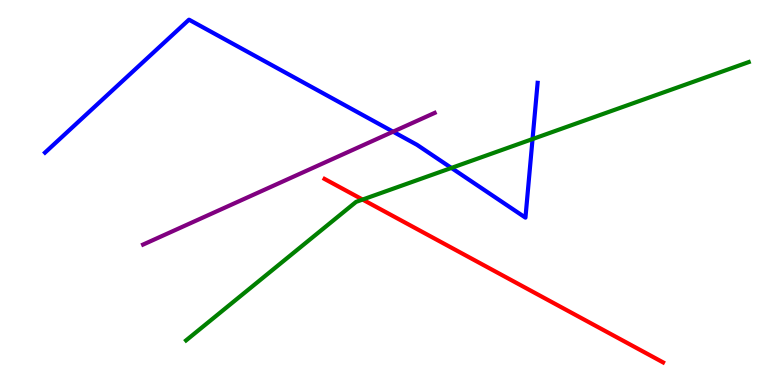[{'lines': ['blue', 'red'], 'intersections': []}, {'lines': ['green', 'red'], 'intersections': [{'x': 4.68, 'y': 4.82}]}, {'lines': ['purple', 'red'], 'intersections': []}, {'lines': ['blue', 'green'], 'intersections': [{'x': 5.82, 'y': 5.64}, {'x': 6.87, 'y': 6.39}]}, {'lines': ['blue', 'purple'], 'intersections': [{'x': 5.07, 'y': 6.58}]}, {'lines': ['green', 'purple'], 'intersections': []}]